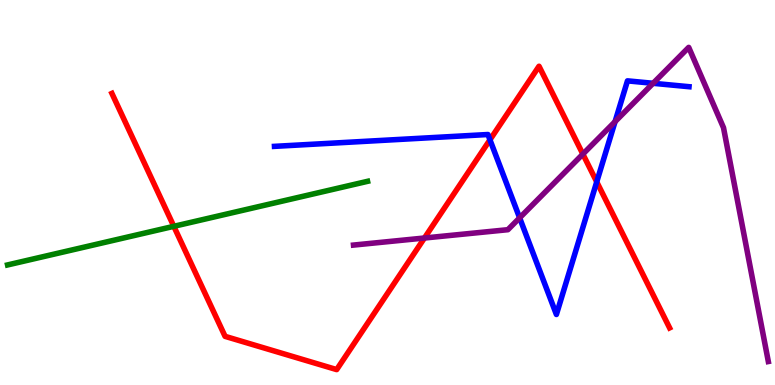[{'lines': ['blue', 'red'], 'intersections': [{'x': 6.32, 'y': 6.37}, {'x': 7.7, 'y': 5.28}]}, {'lines': ['green', 'red'], 'intersections': [{'x': 2.24, 'y': 4.12}]}, {'lines': ['purple', 'red'], 'intersections': [{'x': 5.48, 'y': 3.82}, {'x': 7.52, 'y': 6.0}]}, {'lines': ['blue', 'green'], 'intersections': []}, {'lines': ['blue', 'purple'], 'intersections': [{'x': 6.7, 'y': 4.34}, {'x': 7.94, 'y': 6.84}, {'x': 8.43, 'y': 7.84}]}, {'lines': ['green', 'purple'], 'intersections': []}]